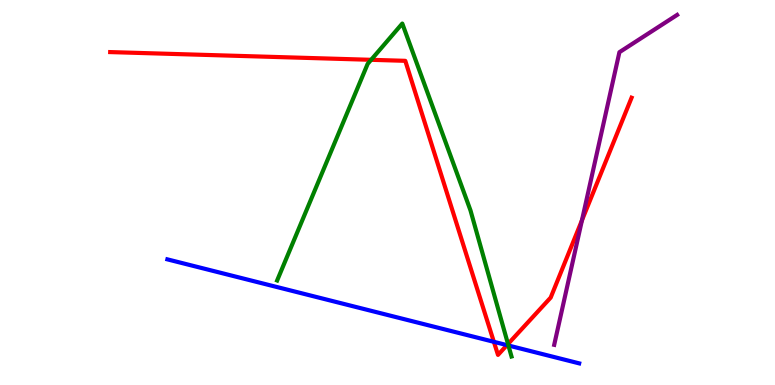[{'lines': ['blue', 'red'], 'intersections': [{'x': 6.37, 'y': 1.12}, {'x': 6.54, 'y': 1.04}]}, {'lines': ['green', 'red'], 'intersections': [{'x': 4.79, 'y': 8.45}, {'x': 6.55, 'y': 1.06}]}, {'lines': ['purple', 'red'], 'intersections': [{'x': 7.51, 'y': 4.28}]}, {'lines': ['blue', 'green'], 'intersections': [{'x': 6.56, 'y': 1.03}]}, {'lines': ['blue', 'purple'], 'intersections': []}, {'lines': ['green', 'purple'], 'intersections': []}]